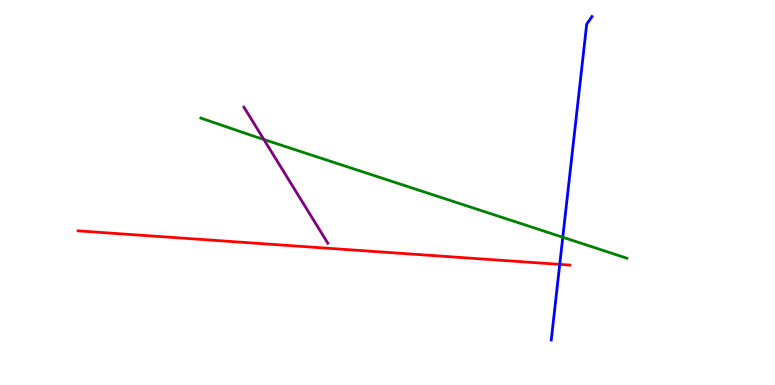[{'lines': ['blue', 'red'], 'intersections': [{'x': 7.22, 'y': 3.13}]}, {'lines': ['green', 'red'], 'intersections': []}, {'lines': ['purple', 'red'], 'intersections': []}, {'lines': ['blue', 'green'], 'intersections': [{'x': 7.26, 'y': 3.84}]}, {'lines': ['blue', 'purple'], 'intersections': []}, {'lines': ['green', 'purple'], 'intersections': [{'x': 3.4, 'y': 6.38}]}]